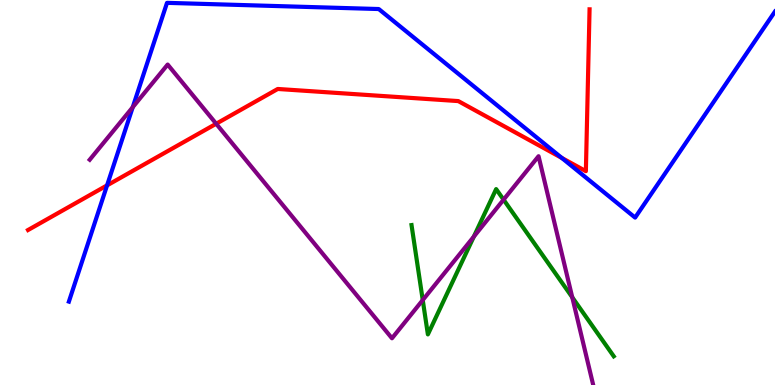[{'lines': ['blue', 'red'], 'intersections': [{'x': 1.38, 'y': 5.19}, {'x': 7.25, 'y': 5.9}]}, {'lines': ['green', 'red'], 'intersections': []}, {'lines': ['purple', 'red'], 'intersections': [{'x': 2.79, 'y': 6.79}]}, {'lines': ['blue', 'green'], 'intersections': []}, {'lines': ['blue', 'purple'], 'intersections': [{'x': 1.71, 'y': 7.22}]}, {'lines': ['green', 'purple'], 'intersections': [{'x': 5.45, 'y': 2.21}, {'x': 6.11, 'y': 3.85}, {'x': 6.5, 'y': 4.81}, {'x': 7.38, 'y': 2.28}]}]